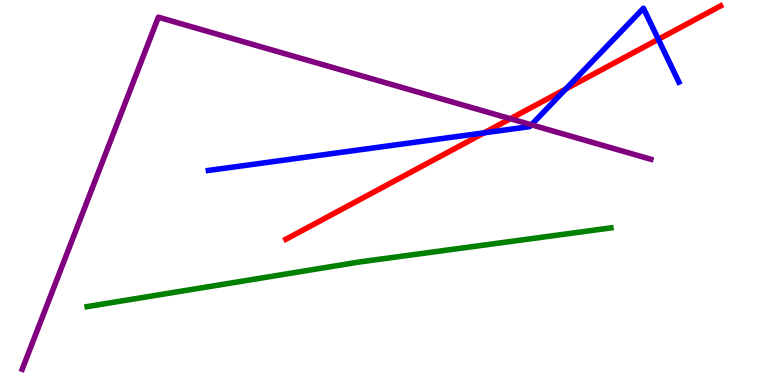[{'lines': ['blue', 'red'], 'intersections': [{'x': 6.25, 'y': 6.55}, {'x': 7.3, 'y': 7.69}, {'x': 8.49, 'y': 8.98}]}, {'lines': ['green', 'red'], 'intersections': []}, {'lines': ['purple', 'red'], 'intersections': [{'x': 6.59, 'y': 6.92}]}, {'lines': ['blue', 'green'], 'intersections': []}, {'lines': ['blue', 'purple'], 'intersections': [{'x': 6.86, 'y': 6.76}]}, {'lines': ['green', 'purple'], 'intersections': []}]